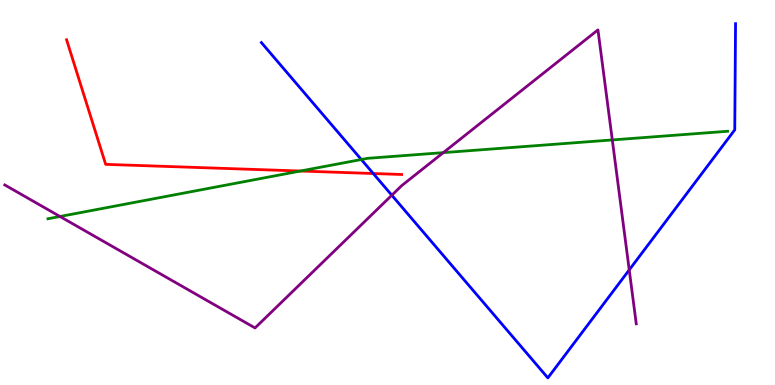[{'lines': ['blue', 'red'], 'intersections': [{'x': 4.82, 'y': 5.49}]}, {'lines': ['green', 'red'], 'intersections': [{'x': 3.88, 'y': 5.56}]}, {'lines': ['purple', 'red'], 'intersections': []}, {'lines': ['blue', 'green'], 'intersections': [{'x': 4.66, 'y': 5.86}]}, {'lines': ['blue', 'purple'], 'intersections': [{'x': 5.06, 'y': 4.93}, {'x': 8.12, 'y': 2.99}]}, {'lines': ['green', 'purple'], 'intersections': [{'x': 0.774, 'y': 4.38}, {'x': 5.72, 'y': 6.04}, {'x': 7.9, 'y': 6.37}]}]